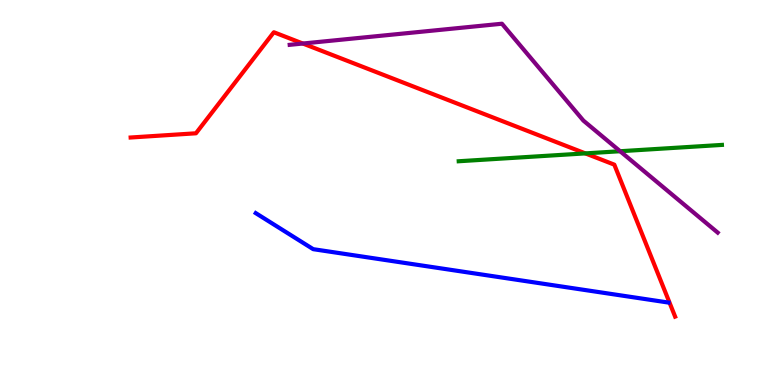[{'lines': ['blue', 'red'], 'intersections': []}, {'lines': ['green', 'red'], 'intersections': [{'x': 7.55, 'y': 6.02}]}, {'lines': ['purple', 'red'], 'intersections': [{'x': 3.91, 'y': 8.87}]}, {'lines': ['blue', 'green'], 'intersections': []}, {'lines': ['blue', 'purple'], 'intersections': []}, {'lines': ['green', 'purple'], 'intersections': [{'x': 8.0, 'y': 6.07}]}]